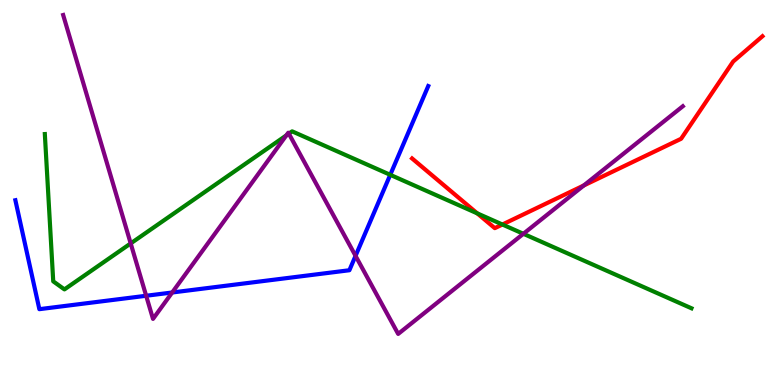[{'lines': ['blue', 'red'], 'intersections': []}, {'lines': ['green', 'red'], 'intersections': [{'x': 6.16, 'y': 4.46}, {'x': 6.48, 'y': 4.17}]}, {'lines': ['purple', 'red'], 'intersections': [{'x': 7.53, 'y': 5.18}]}, {'lines': ['blue', 'green'], 'intersections': [{'x': 5.04, 'y': 5.46}]}, {'lines': ['blue', 'purple'], 'intersections': [{'x': 1.89, 'y': 2.32}, {'x': 2.22, 'y': 2.4}, {'x': 4.59, 'y': 3.35}]}, {'lines': ['green', 'purple'], 'intersections': [{'x': 1.69, 'y': 3.68}, {'x': 3.69, 'y': 6.48}, {'x': 3.73, 'y': 6.53}, {'x': 6.75, 'y': 3.93}]}]